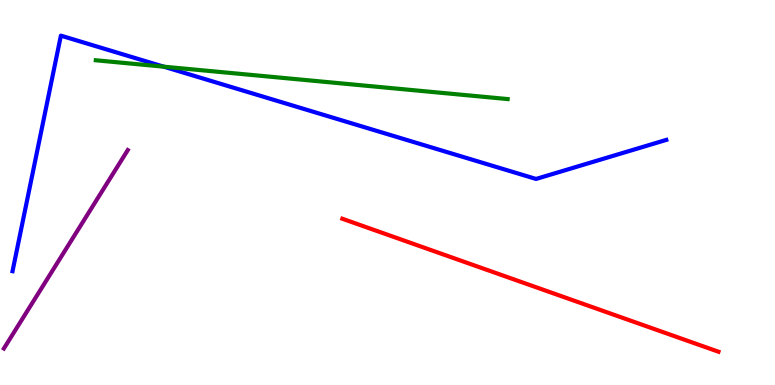[{'lines': ['blue', 'red'], 'intersections': []}, {'lines': ['green', 'red'], 'intersections': []}, {'lines': ['purple', 'red'], 'intersections': []}, {'lines': ['blue', 'green'], 'intersections': [{'x': 2.11, 'y': 8.27}]}, {'lines': ['blue', 'purple'], 'intersections': []}, {'lines': ['green', 'purple'], 'intersections': []}]